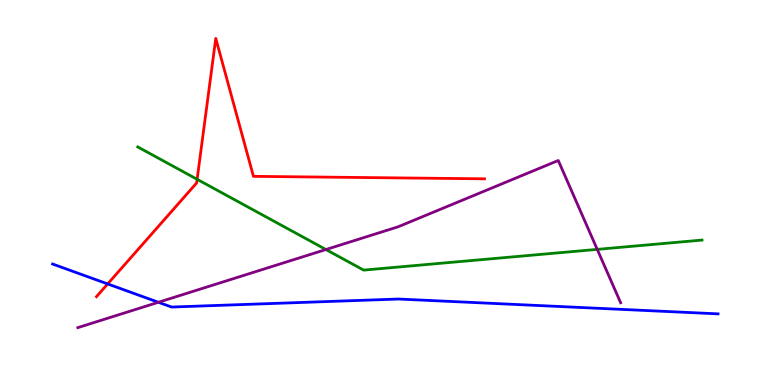[{'lines': ['blue', 'red'], 'intersections': [{'x': 1.39, 'y': 2.63}]}, {'lines': ['green', 'red'], 'intersections': [{'x': 2.54, 'y': 5.34}]}, {'lines': ['purple', 'red'], 'intersections': []}, {'lines': ['blue', 'green'], 'intersections': []}, {'lines': ['blue', 'purple'], 'intersections': [{'x': 2.04, 'y': 2.15}]}, {'lines': ['green', 'purple'], 'intersections': [{'x': 4.21, 'y': 3.52}, {'x': 7.71, 'y': 3.52}]}]